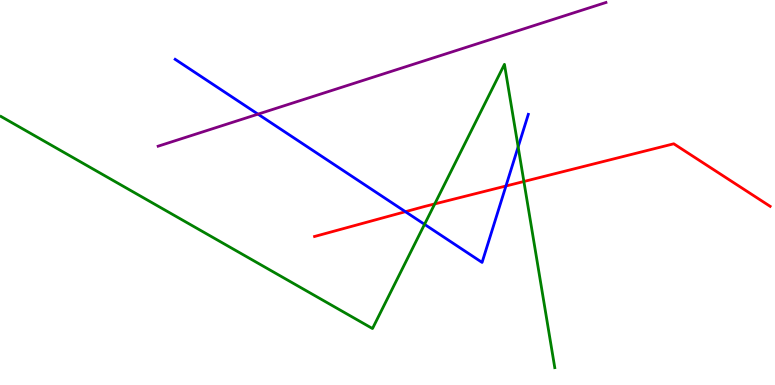[{'lines': ['blue', 'red'], 'intersections': [{'x': 5.23, 'y': 4.5}, {'x': 6.53, 'y': 5.17}]}, {'lines': ['green', 'red'], 'intersections': [{'x': 5.61, 'y': 4.7}, {'x': 6.76, 'y': 5.29}]}, {'lines': ['purple', 'red'], 'intersections': []}, {'lines': ['blue', 'green'], 'intersections': [{'x': 5.48, 'y': 4.17}, {'x': 6.69, 'y': 6.18}]}, {'lines': ['blue', 'purple'], 'intersections': [{'x': 3.33, 'y': 7.04}]}, {'lines': ['green', 'purple'], 'intersections': []}]